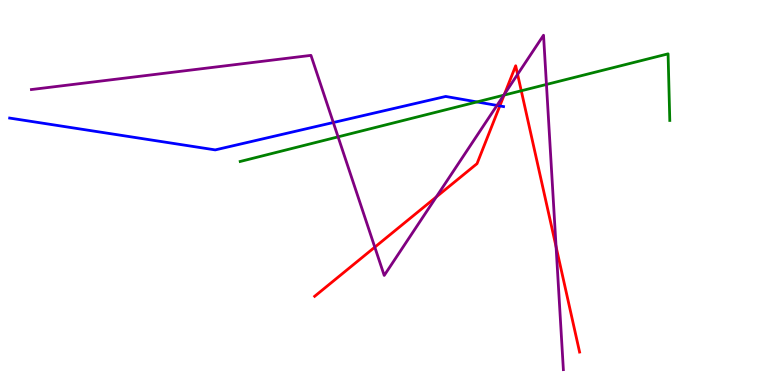[{'lines': ['blue', 'red'], 'intersections': [{'x': 6.45, 'y': 7.25}]}, {'lines': ['green', 'red'], 'intersections': [{'x': 6.5, 'y': 7.53}, {'x': 6.73, 'y': 7.64}]}, {'lines': ['purple', 'red'], 'intersections': [{'x': 4.84, 'y': 3.58}, {'x': 5.63, 'y': 4.88}, {'x': 6.51, 'y': 7.56}, {'x': 6.68, 'y': 8.07}, {'x': 7.18, 'y': 3.59}]}, {'lines': ['blue', 'green'], 'intersections': [{'x': 6.15, 'y': 7.35}]}, {'lines': ['blue', 'purple'], 'intersections': [{'x': 4.3, 'y': 6.82}, {'x': 6.41, 'y': 7.26}]}, {'lines': ['green', 'purple'], 'intersections': [{'x': 4.36, 'y': 6.45}, {'x': 6.5, 'y': 7.53}, {'x': 7.05, 'y': 7.81}]}]